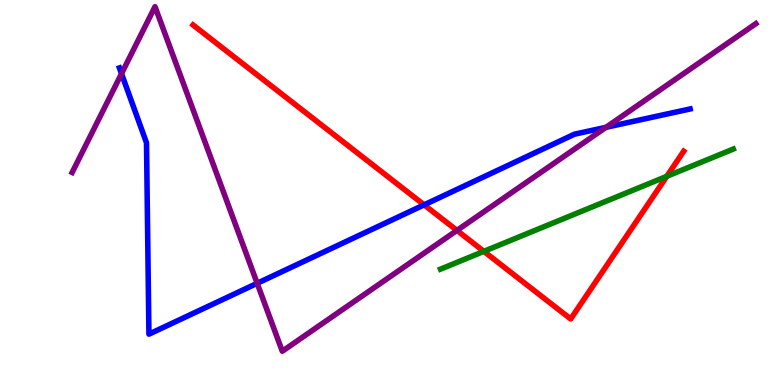[{'lines': ['blue', 'red'], 'intersections': [{'x': 5.47, 'y': 4.68}]}, {'lines': ['green', 'red'], 'intersections': [{'x': 6.24, 'y': 3.47}, {'x': 8.6, 'y': 5.42}]}, {'lines': ['purple', 'red'], 'intersections': [{'x': 5.9, 'y': 4.02}]}, {'lines': ['blue', 'green'], 'intersections': []}, {'lines': ['blue', 'purple'], 'intersections': [{'x': 1.57, 'y': 8.09}, {'x': 3.32, 'y': 2.64}, {'x': 7.82, 'y': 6.69}]}, {'lines': ['green', 'purple'], 'intersections': []}]